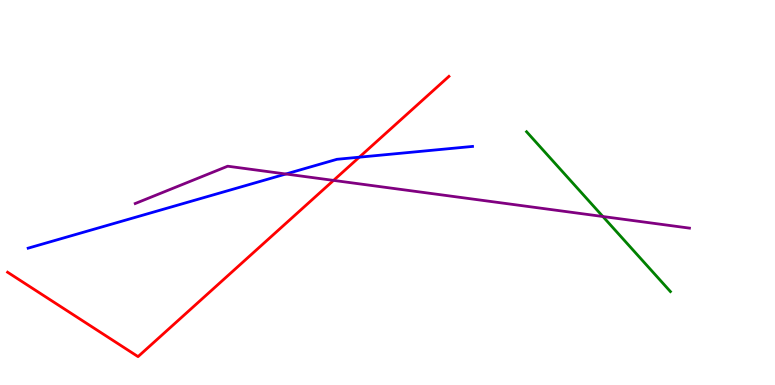[{'lines': ['blue', 'red'], 'intersections': [{'x': 4.64, 'y': 5.92}]}, {'lines': ['green', 'red'], 'intersections': []}, {'lines': ['purple', 'red'], 'intersections': [{'x': 4.3, 'y': 5.31}]}, {'lines': ['blue', 'green'], 'intersections': []}, {'lines': ['blue', 'purple'], 'intersections': [{'x': 3.69, 'y': 5.48}]}, {'lines': ['green', 'purple'], 'intersections': [{'x': 7.78, 'y': 4.38}]}]